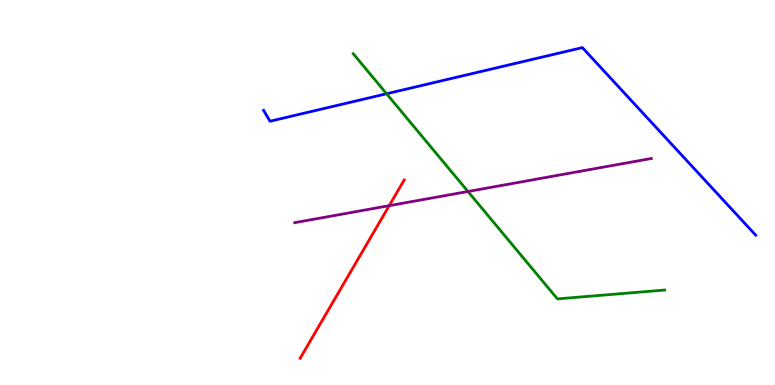[{'lines': ['blue', 'red'], 'intersections': []}, {'lines': ['green', 'red'], 'intersections': []}, {'lines': ['purple', 'red'], 'intersections': [{'x': 5.02, 'y': 4.66}]}, {'lines': ['blue', 'green'], 'intersections': [{'x': 4.99, 'y': 7.56}]}, {'lines': ['blue', 'purple'], 'intersections': []}, {'lines': ['green', 'purple'], 'intersections': [{'x': 6.04, 'y': 5.03}]}]